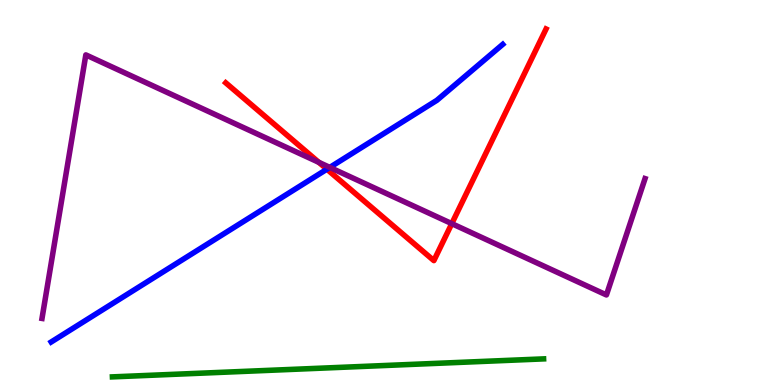[{'lines': ['blue', 'red'], 'intersections': [{'x': 4.22, 'y': 5.6}]}, {'lines': ['green', 'red'], 'intersections': []}, {'lines': ['purple', 'red'], 'intersections': [{'x': 4.11, 'y': 5.78}, {'x': 5.83, 'y': 4.19}]}, {'lines': ['blue', 'green'], 'intersections': []}, {'lines': ['blue', 'purple'], 'intersections': [{'x': 4.26, 'y': 5.65}]}, {'lines': ['green', 'purple'], 'intersections': []}]